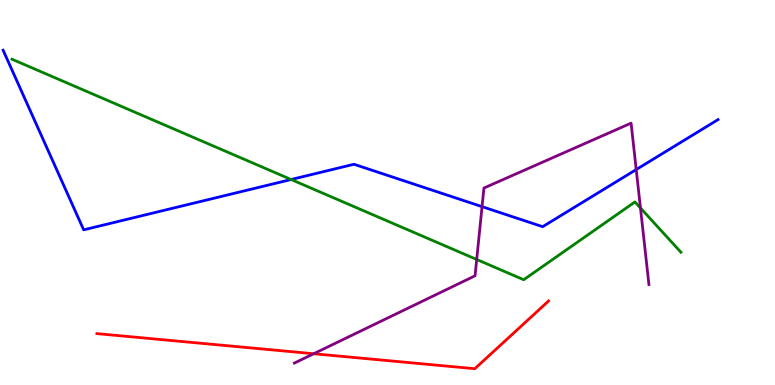[{'lines': ['blue', 'red'], 'intersections': []}, {'lines': ['green', 'red'], 'intersections': []}, {'lines': ['purple', 'red'], 'intersections': [{'x': 4.05, 'y': 0.812}]}, {'lines': ['blue', 'green'], 'intersections': [{'x': 3.76, 'y': 5.34}]}, {'lines': ['blue', 'purple'], 'intersections': [{'x': 6.22, 'y': 4.63}, {'x': 8.21, 'y': 5.6}]}, {'lines': ['green', 'purple'], 'intersections': [{'x': 6.15, 'y': 3.26}, {'x': 8.26, 'y': 4.6}]}]